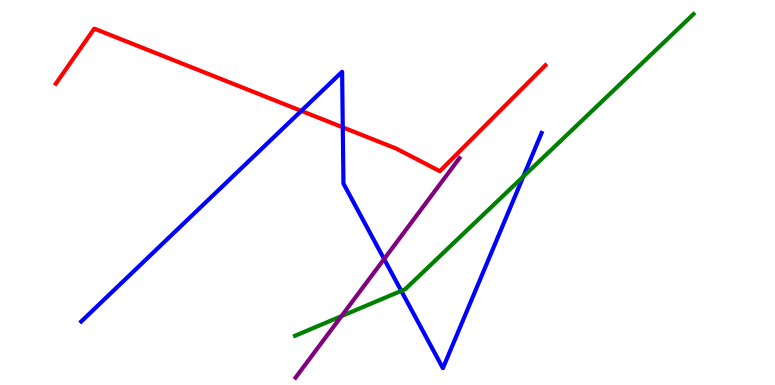[{'lines': ['blue', 'red'], 'intersections': [{'x': 3.89, 'y': 7.12}, {'x': 4.42, 'y': 6.69}]}, {'lines': ['green', 'red'], 'intersections': []}, {'lines': ['purple', 'red'], 'intersections': []}, {'lines': ['blue', 'green'], 'intersections': [{'x': 5.18, 'y': 2.44}, {'x': 6.75, 'y': 5.42}]}, {'lines': ['blue', 'purple'], 'intersections': [{'x': 4.96, 'y': 3.27}]}, {'lines': ['green', 'purple'], 'intersections': [{'x': 4.41, 'y': 1.79}]}]